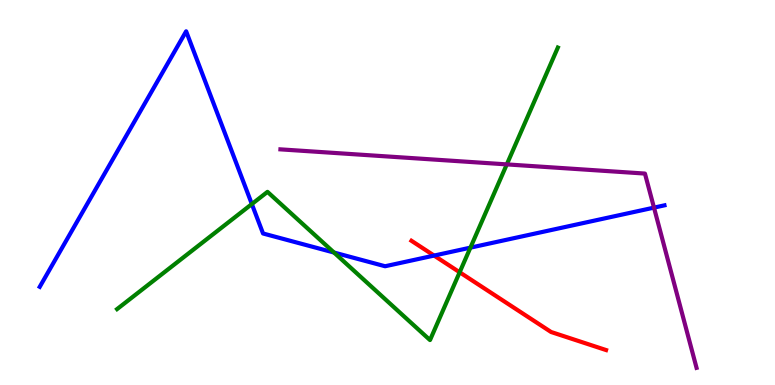[{'lines': ['blue', 'red'], 'intersections': [{'x': 5.6, 'y': 3.36}]}, {'lines': ['green', 'red'], 'intersections': [{'x': 5.93, 'y': 2.93}]}, {'lines': ['purple', 'red'], 'intersections': []}, {'lines': ['blue', 'green'], 'intersections': [{'x': 3.25, 'y': 4.7}, {'x': 4.31, 'y': 3.44}, {'x': 6.07, 'y': 3.57}]}, {'lines': ['blue', 'purple'], 'intersections': [{'x': 8.44, 'y': 4.61}]}, {'lines': ['green', 'purple'], 'intersections': [{'x': 6.54, 'y': 5.73}]}]